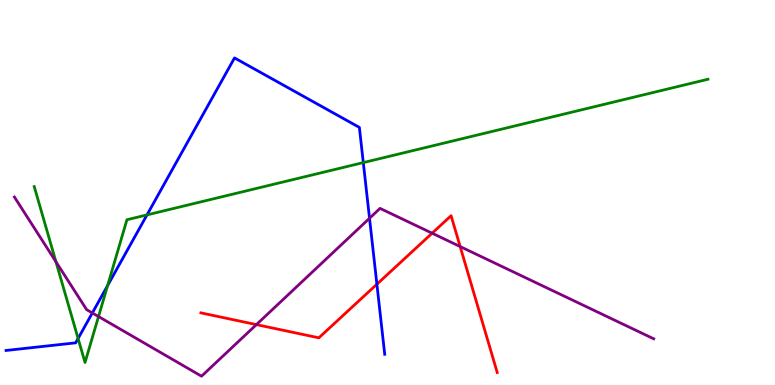[{'lines': ['blue', 'red'], 'intersections': [{'x': 4.86, 'y': 2.62}]}, {'lines': ['green', 'red'], 'intersections': []}, {'lines': ['purple', 'red'], 'intersections': [{'x': 3.31, 'y': 1.57}, {'x': 5.58, 'y': 3.94}, {'x': 5.94, 'y': 3.6}]}, {'lines': ['blue', 'green'], 'intersections': [{'x': 1.01, 'y': 1.21}, {'x': 1.39, 'y': 2.58}, {'x': 1.9, 'y': 4.42}, {'x': 4.69, 'y': 5.78}]}, {'lines': ['blue', 'purple'], 'intersections': [{'x': 1.19, 'y': 1.87}, {'x': 4.77, 'y': 4.33}]}, {'lines': ['green', 'purple'], 'intersections': [{'x': 0.722, 'y': 3.2}, {'x': 1.27, 'y': 1.78}]}]